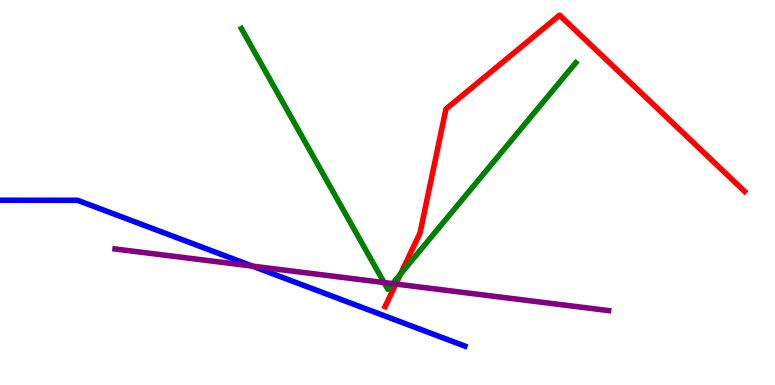[{'lines': ['blue', 'red'], 'intersections': []}, {'lines': ['green', 'red'], 'intersections': [{'x': 5.17, 'y': 2.88}]}, {'lines': ['purple', 'red'], 'intersections': [{'x': 5.11, 'y': 2.62}]}, {'lines': ['blue', 'green'], 'intersections': []}, {'lines': ['blue', 'purple'], 'intersections': [{'x': 3.26, 'y': 3.09}]}, {'lines': ['green', 'purple'], 'intersections': [{'x': 4.96, 'y': 2.66}, {'x': 5.07, 'y': 2.63}]}]